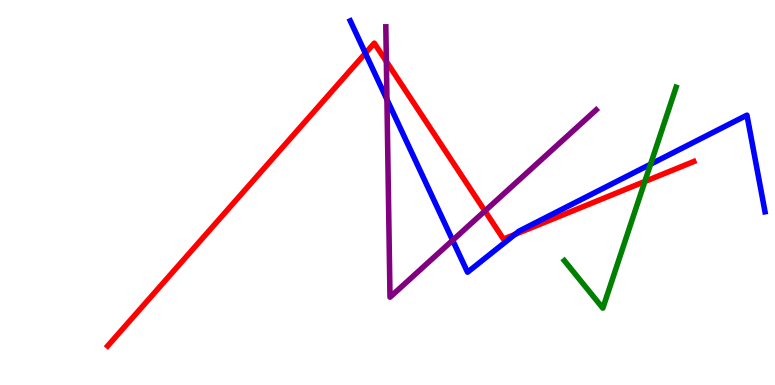[{'lines': ['blue', 'red'], 'intersections': [{'x': 4.71, 'y': 8.62}, {'x': 6.64, 'y': 3.91}]}, {'lines': ['green', 'red'], 'intersections': [{'x': 8.32, 'y': 5.29}]}, {'lines': ['purple', 'red'], 'intersections': [{'x': 4.99, 'y': 8.4}, {'x': 6.26, 'y': 4.52}]}, {'lines': ['blue', 'green'], 'intersections': [{'x': 8.39, 'y': 5.73}]}, {'lines': ['blue', 'purple'], 'intersections': [{'x': 4.99, 'y': 7.42}, {'x': 5.84, 'y': 3.76}]}, {'lines': ['green', 'purple'], 'intersections': []}]